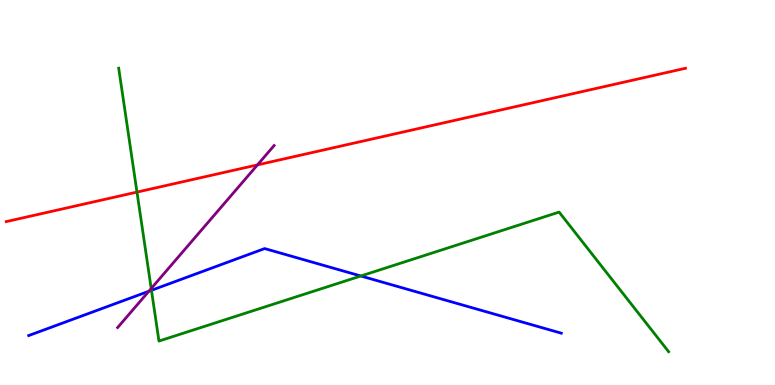[{'lines': ['blue', 'red'], 'intersections': []}, {'lines': ['green', 'red'], 'intersections': [{'x': 1.77, 'y': 5.01}]}, {'lines': ['purple', 'red'], 'intersections': [{'x': 3.32, 'y': 5.72}]}, {'lines': ['blue', 'green'], 'intersections': [{'x': 1.95, 'y': 2.46}, {'x': 4.66, 'y': 2.83}]}, {'lines': ['blue', 'purple'], 'intersections': [{'x': 1.92, 'y': 2.43}]}, {'lines': ['green', 'purple'], 'intersections': [{'x': 1.95, 'y': 2.51}]}]